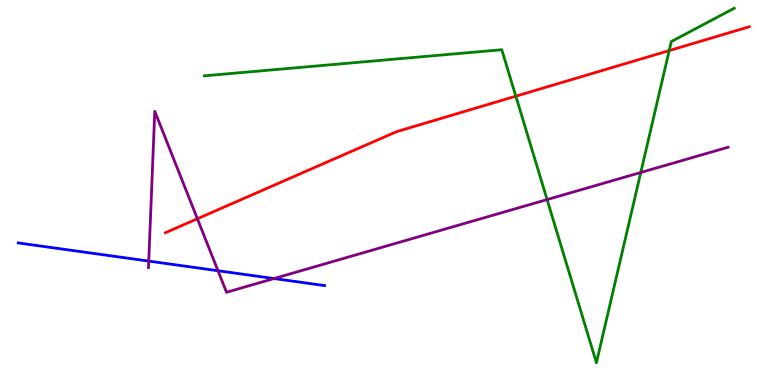[{'lines': ['blue', 'red'], 'intersections': []}, {'lines': ['green', 'red'], 'intersections': [{'x': 6.66, 'y': 7.5}, {'x': 8.63, 'y': 8.69}]}, {'lines': ['purple', 'red'], 'intersections': [{'x': 2.55, 'y': 4.32}]}, {'lines': ['blue', 'green'], 'intersections': []}, {'lines': ['blue', 'purple'], 'intersections': [{'x': 1.92, 'y': 3.22}, {'x': 2.81, 'y': 2.97}, {'x': 3.54, 'y': 2.77}]}, {'lines': ['green', 'purple'], 'intersections': [{'x': 7.06, 'y': 4.82}, {'x': 8.27, 'y': 5.52}]}]